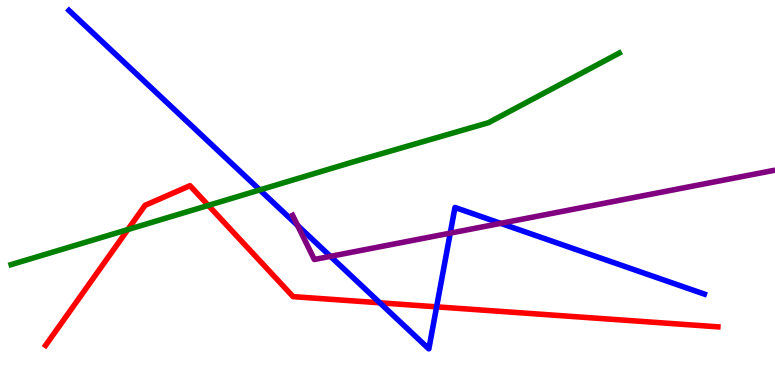[{'lines': ['blue', 'red'], 'intersections': [{'x': 4.9, 'y': 2.14}, {'x': 5.63, 'y': 2.03}]}, {'lines': ['green', 'red'], 'intersections': [{'x': 1.65, 'y': 4.04}, {'x': 2.69, 'y': 4.66}]}, {'lines': ['purple', 'red'], 'intersections': []}, {'lines': ['blue', 'green'], 'intersections': [{'x': 3.35, 'y': 5.07}]}, {'lines': ['blue', 'purple'], 'intersections': [{'x': 3.84, 'y': 4.14}, {'x': 4.26, 'y': 3.34}, {'x': 5.81, 'y': 3.94}, {'x': 6.46, 'y': 4.2}]}, {'lines': ['green', 'purple'], 'intersections': []}]